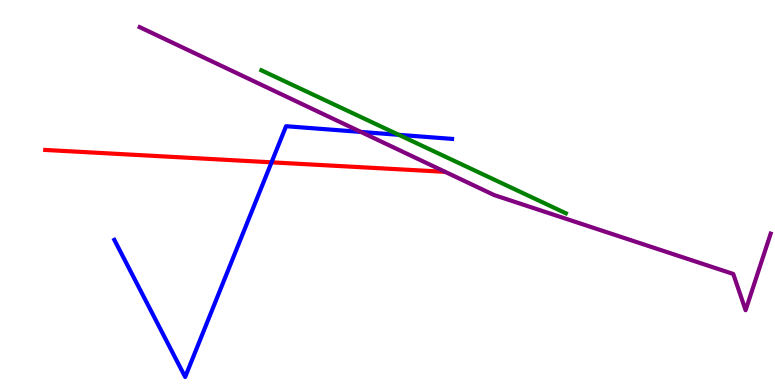[{'lines': ['blue', 'red'], 'intersections': [{'x': 3.5, 'y': 5.78}]}, {'lines': ['green', 'red'], 'intersections': []}, {'lines': ['purple', 'red'], 'intersections': []}, {'lines': ['blue', 'green'], 'intersections': [{'x': 5.15, 'y': 6.5}]}, {'lines': ['blue', 'purple'], 'intersections': [{'x': 4.66, 'y': 6.57}]}, {'lines': ['green', 'purple'], 'intersections': []}]